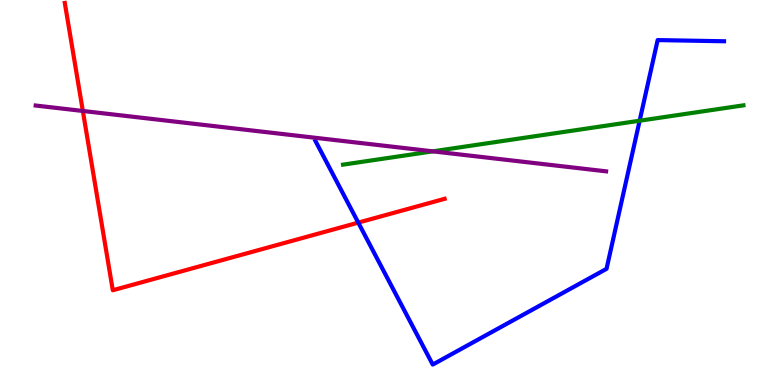[{'lines': ['blue', 'red'], 'intersections': [{'x': 4.62, 'y': 4.22}]}, {'lines': ['green', 'red'], 'intersections': []}, {'lines': ['purple', 'red'], 'intersections': [{'x': 1.07, 'y': 7.12}]}, {'lines': ['blue', 'green'], 'intersections': [{'x': 8.25, 'y': 6.86}]}, {'lines': ['blue', 'purple'], 'intersections': []}, {'lines': ['green', 'purple'], 'intersections': [{'x': 5.58, 'y': 6.07}]}]